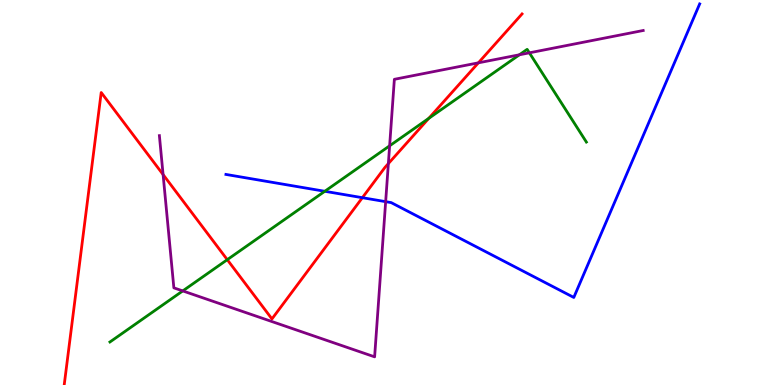[{'lines': ['blue', 'red'], 'intersections': [{'x': 4.68, 'y': 4.87}]}, {'lines': ['green', 'red'], 'intersections': [{'x': 2.93, 'y': 3.25}, {'x': 5.53, 'y': 6.93}]}, {'lines': ['purple', 'red'], 'intersections': [{'x': 2.1, 'y': 5.47}, {'x': 5.01, 'y': 5.75}, {'x': 6.17, 'y': 8.37}]}, {'lines': ['blue', 'green'], 'intersections': [{'x': 4.19, 'y': 5.03}]}, {'lines': ['blue', 'purple'], 'intersections': [{'x': 4.98, 'y': 4.76}]}, {'lines': ['green', 'purple'], 'intersections': [{'x': 2.36, 'y': 2.44}, {'x': 5.03, 'y': 6.21}, {'x': 6.7, 'y': 8.58}, {'x': 6.83, 'y': 8.63}]}]